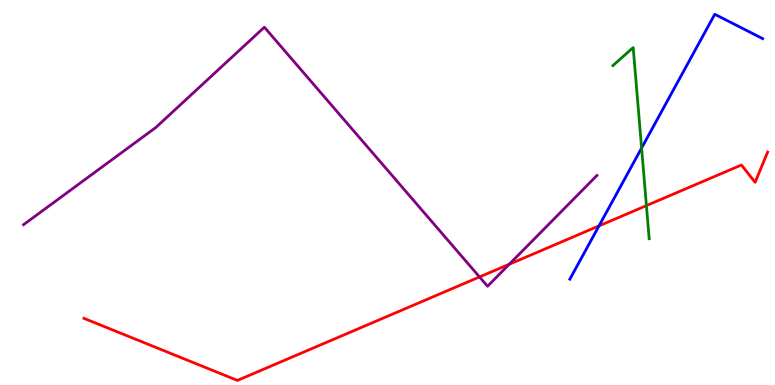[{'lines': ['blue', 'red'], 'intersections': [{'x': 7.73, 'y': 4.13}]}, {'lines': ['green', 'red'], 'intersections': [{'x': 8.34, 'y': 4.66}]}, {'lines': ['purple', 'red'], 'intersections': [{'x': 6.19, 'y': 2.81}, {'x': 6.57, 'y': 3.14}]}, {'lines': ['blue', 'green'], 'intersections': [{'x': 8.28, 'y': 6.16}]}, {'lines': ['blue', 'purple'], 'intersections': []}, {'lines': ['green', 'purple'], 'intersections': []}]